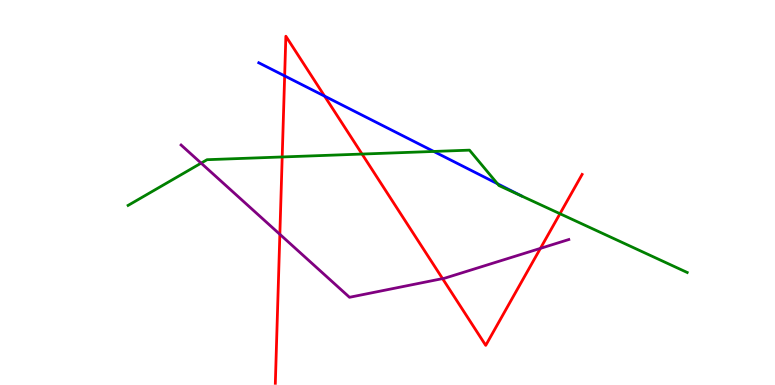[{'lines': ['blue', 'red'], 'intersections': [{'x': 3.67, 'y': 8.03}, {'x': 4.19, 'y': 7.5}]}, {'lines': ['green', 'red'], 'intersections': [{'x': 3.64, 'y': 5.92}, {'x': 4.67, 'y': 6.0}, {'x': 7.23, 'y': 4.45}]}, {'lines': ['purple', 'red'], 'intersections': [{'x': 3.61, 'y': 3.91}, {'x': 5.71, 'y': 2.76}, {'x': 6.97, 'y': 3.55}]}, {'lines': ['blue', 'green'], 'intersections': [{'x': 5.6, 'y': 6.07}, {'x': 6.42, 'y': 5.23}]}, {'lines': ['blue', 'purple'], 'intersections': []}, {'lines': ['green', 'purple'], 'intersections': [{'x': 2.6, 'y': 5.76}]}]